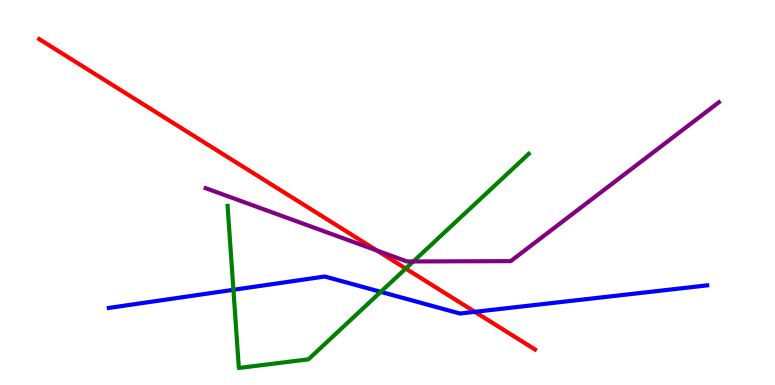[{'lines': ['blue', 'red'], 'intersections': [{'x': 6.13, 'y': 1.9}]}, {'lines': ['green', 'red'], 'intersections': [{'x': 5.24, 'y': 3.02}]}, {'lines': ['purple', 'red'], 'intersections': [{'x': 4.86, 'y': 3.49}]}, {'lines': ['blue', 'green'], 'intersections': [{'x': 3.01, 'y': 2.47}, {'x': 4.91, 'y': 2.42}]}, {'lines': ['blue', 'purple'], 'intersections': []}, {'lines': ['green', 'purple'], 'intersections': [{'x': 5.33, 'y': 3.21}]}]